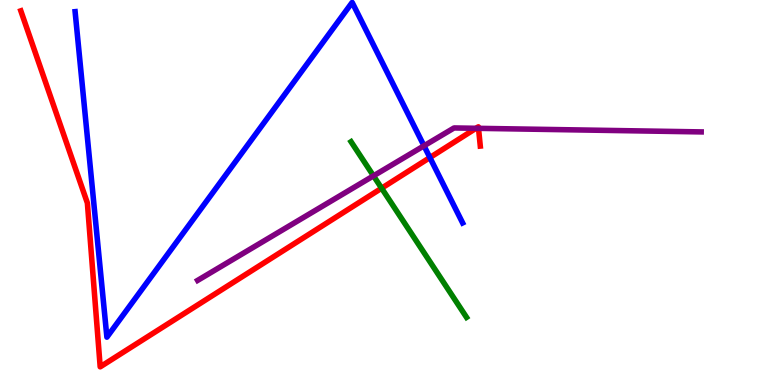[{'lines': ['blue', 'red'], 'intersections': [{'x': 5.55, 'y': 5.91}]}, {'lines': ['green', 'red'], 'intersections': [{'x': 4.92, 'y': 5.11}]}, {'lines': ['purple', 'red'], 'intersections': [{'x': 6.14, 'y': 6.67}, {'x': 6.17, 'y': 6.67}]}, {'lines': ['blue', 'green'], 'intersections': []}, {'lines': ['blue', 'purple'], 'intersections': [{'x': 5.47, 'y': 6.21}]}, {'lines': ['green', 'purple'], 'intersections': [{'x': 4.82, 'y': 5.43}]}]